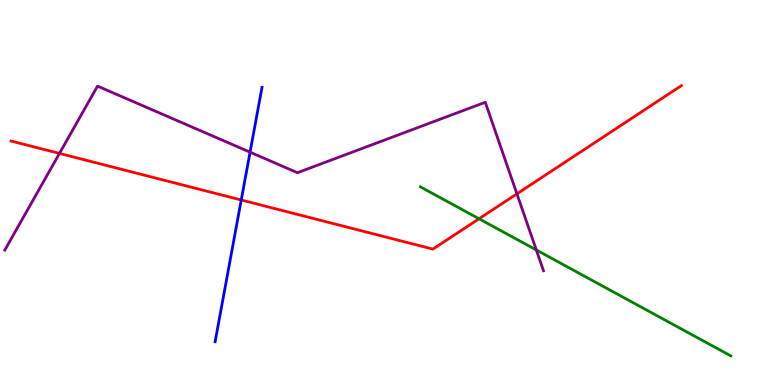[{'lines': ['blue', 'red'], 'intersections': [{'x': 3.11, 'y': 4.81}]}, {'lines': ['green', 'red'], 'intersections': [{'x': 6.18, 'y': 4.32}]}, {'lines': ['purple', 'red'], 'intersections': [{'x': 0.767, 'y': 6.02}, {'x': 6.67, 'y': 4.97}]}, {'lines': ['blue', 'green'], 'intersections': []}, {'lines': ['blue', 'purple'], 'intersections': [{'x': 3.23, 'y': 6.05}]}, {'lines': ['green', 'purple'], 'intersections': [{'x': 6.92, 'y': 3.51}]}]